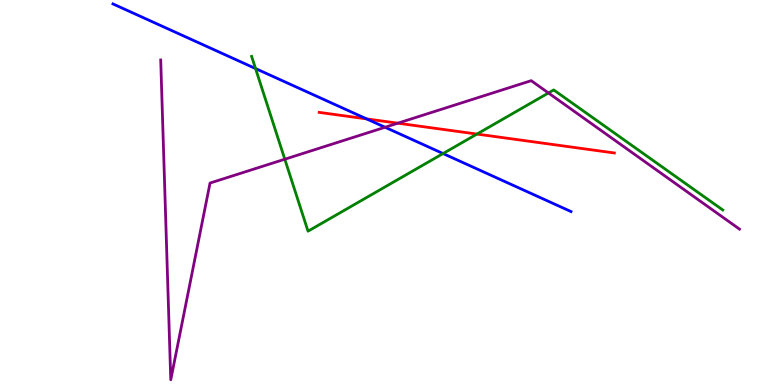[{'lines': ['blue', 'red'], 'intersections': [{'x': 4.73, 'y': 6.91}]}, {'lines': ['green', 'red'], 'intersections': [{'x': 6.15, 'y': 6.52}]}, {'lines': ['purple', 'red'], 'intersections': [{'x': 5.13, 'y': 6.8}]}, {'lines': ['blue', 'green'], 'intersections': [{'x': 3.3, 'y': 8.22}, {'x': 5.72, 'y': 6.01}]}, {'lines': ['blue', 'purple'], 'intersections': [{'x': 4.97, 'y': 6.69}]}, {'lines': ['green', 'purple'], 'intersections': [{'x': 3.67, 'y': 5.86}, {'x': 7.08, 'y': 7.59}]}]